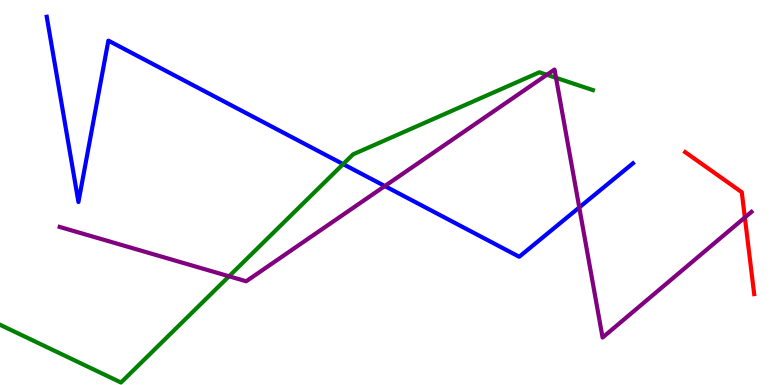[{'lines': ['blue', 'red'], 'intersections': []}, {'lines': ['green', 'red'], 'intersections': []}, {'lines': ['purple', 'red'], 'intersections': [{'x': 9.61, 'y': 4.35}]}, {'lines': ['blue', 'green'], 'intersections': [{'x': 4.43, 'y': 5.74}]}, {'lines': ['blue', 'purple'], 'intersections': [{'x': 4.97, 'y': 5.17}, {'x': 7.47, 'y': 4.61}]}, {'lines': ['green', 'purple'], 'intersections': [{'x': 2.96, 'y': 2.82}, {'x': 7.06, 'y': 8.06}, {'x': 7.17, 'y': 7.98}]}]